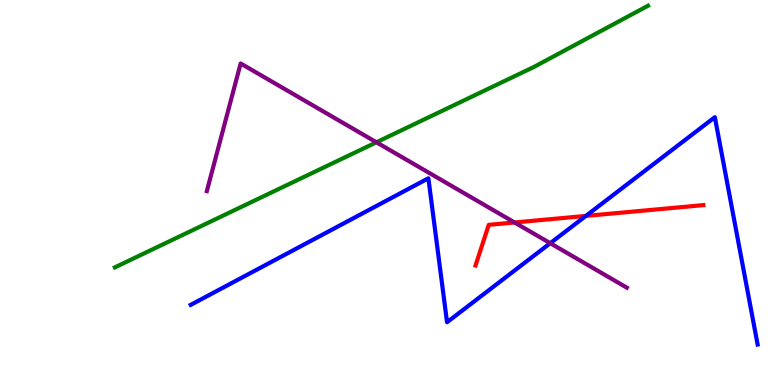[{'lines': ['blue', 'red'], 'intersections': [{'x': 7.56, 'y': 4.39}]}, {'lines': ['green', 'red'], 'intersections': []}, {'lines': ['purple', 'red'], 'intersections': [{'x': 6.64, 'y': 4.22}]}, {'lines': ['blue', 'green'], 'intersections': []}, {'lines': ['blue', 'purple'], 'intersections': [{'x': 7.1, 'y': 3.68}]}, {'lines': ['green', 'purple'], 'intersections': [{'x': 4.86, 'y': 6.3}]}]